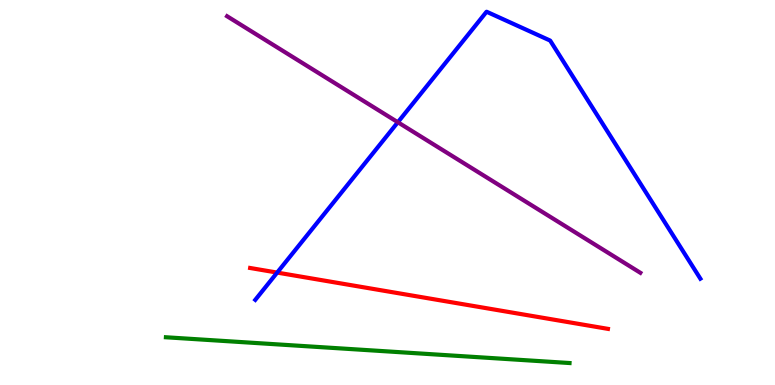[{'lines': ['blue', 'red'], 'intersections': [{'x': 3.58, 'y': 2.92}]}, {'lines': ['green', 'red'], 'intersections': []}, {'lines': ['purple', 'red'], 'intersections': []}, {'lines': ['blue', 'green'], 'intersections': []}, {'lines': ['blue', 'purple'], 'intersections': [{'x': 5.13, 'y': 6.82}]}, {'lines': ['green', 'purple'], 'intersections': []}]